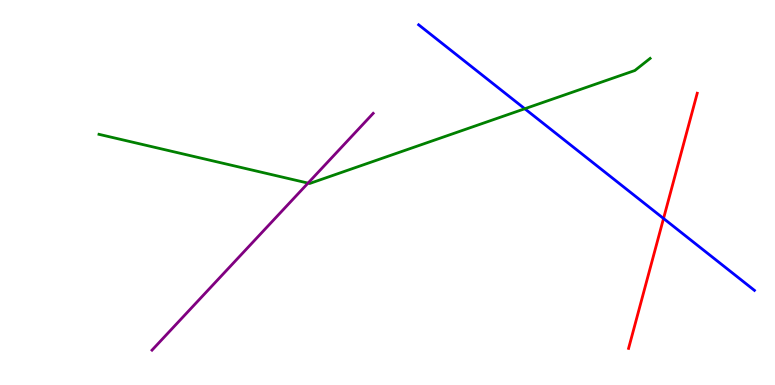[{'lines': ['blue', 'red'], 'intersections': [{'x': 8.56, 'y': 4.33}]}, {'lines': ['green', 'red'], 'intersections': []}, {'lines': ['purple', 'red'], 'intersections': []}, {'lines': ['blue', 'green'], 'intersections': [{'x': 6.77, 'y': 7.18}]}, {'lines': ['blue', 'purple'], 'intersections': []}, {'lines': ['green', 'purple'], 'intersections': [{'x': 3.97, 'y': 5.24}]}]